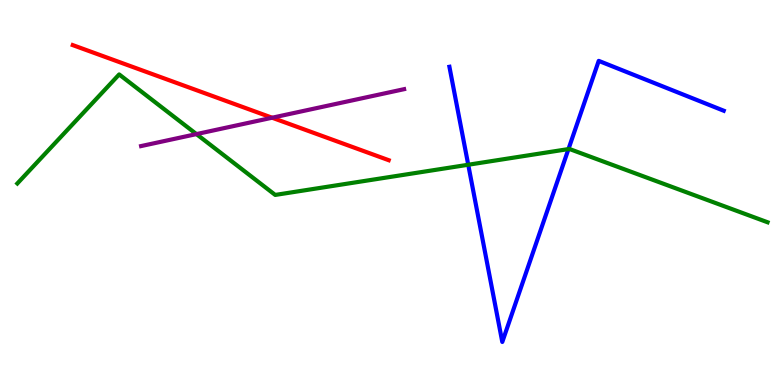[{'lines': ['blue', 'red'], 'intersections': []}, {'lines': ['green', 'red'], 'intersections': []}, {'lines': ['purple', 'red'], 'intersections': [{'x': 3.51, 'y': 6.94}]}, {'lines': ['blue', 'green'], 'intersections': [{'x': 6.04, 'y': 5.72}, {'x': 7.34, 'y': 6.13}]}, {'lines': ['blue', 'purple'], 'intersections': []}, {'lines': ['green', 'purple'], 'intersections': [{'x': 2.53, 'y': 6.52}]}]